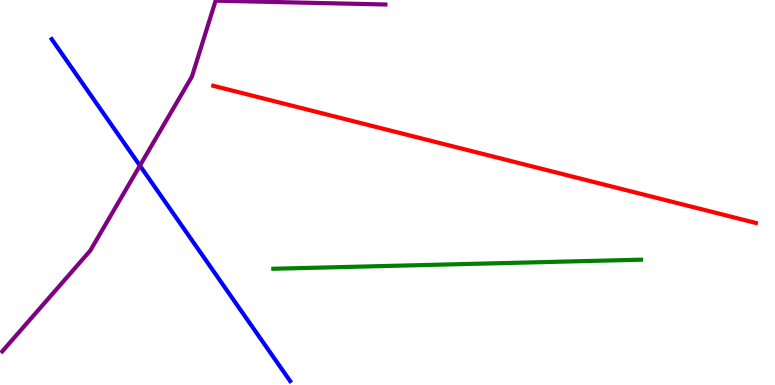[{'lines': ['blue', 'red'], 'intersections': []}, {'lines': ['green', 'red'], 'intersections': []}, {'lines': ['purple', 'red'], 'intersections': []}, {'lines': ['blue', 'green'], 'intersections': []}, {'lines': ['blue', 'purple'], 'intersections': [{'x': 1.81, 'y': 5.7}]}, {'lines': ['green', 'purple'], 'intersections': []}]